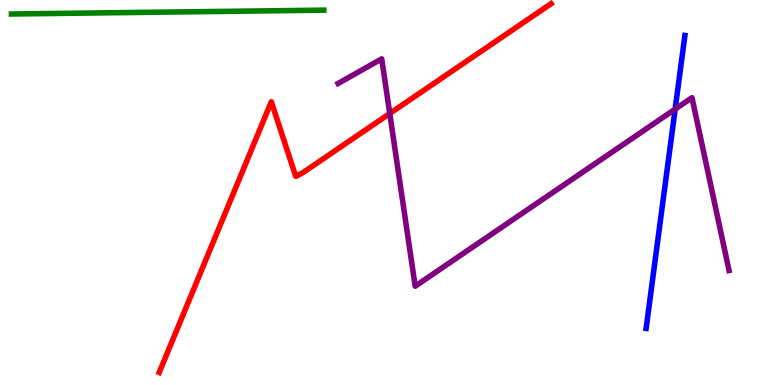[{'lines': ['blue', 'red'], 'intersections': []}, {'lines': ['green', 'red'], 'intersections': []}, {'lines': ['purple', 'red'], 'intersections': [{'x': 5.03, 'y': 7.05}]}, {'lines': ['blue', 'green'], 'intersections': []}, {'lines': ['blue', 'purple'], 'intersections': [{'x': 8.71, 'y': 7.17}]}, {'lines': ['green', 'purple'], 'intersections': []}]